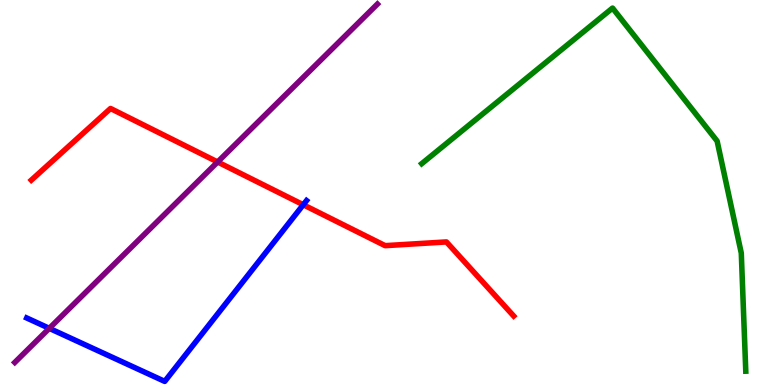[{'lines': ['blue', 'red'], 'intersections': [{'x': 3.91, 'y': 4.68}]}, {'lines': ['green', 'red'], 'intersections': []}, {'lines': ['purple', 'red'], 'intersections': [{'x': 2.81, 'y': 5.79}]}, {'lines': ['blue', 'green'], 'intersections': []}, {'lines': ['blue', 'purple'], 'intersections': [{'x': 0.636, 'y': 1.47}]}, {'lines': ['green', 'purple'], 'intersections': []}]